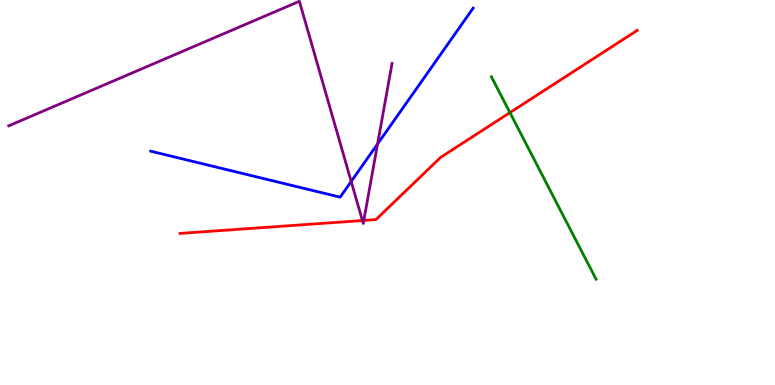[{'lines': ['blue', 'red'], 'intersections': []}, {'lines': ['green', 'red'], 'intersections': [{'x': 6.58, 'y': 7.08}]}, {'lines': ['purple', 'red'], 'intersections': [{'x': 4.68, 'y': 4.27}, {'x': 4.69, 'y': 4.27}]}, {'lines': ['blue', 'green'], 'intersections': []}, {'lines': ['blue', 'purple'], 'intersections': [{'x': 4.53, 'y': 5.29}, {'x': 4.87, 'y': 6.26}]}, {'lines': ['green', 'purple'], 'intersections': []}]